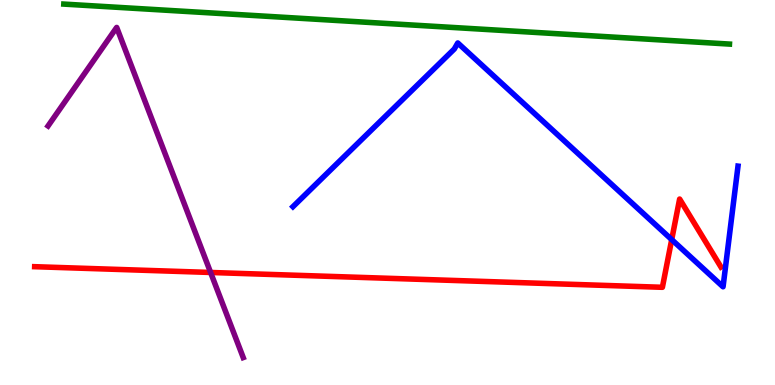[{'lines': ['blue', 'red'], 'intersections': [{'x': 8.67, 'y': 3.78}]}, {'lines': ['green', 'red'], 'intersections': []}, {'lines': ['purple', 'red'], 'intersections': [{'x': 2.72, 'y': 2.92}]}, {'lines': ['blue', 'green'], 'intersections': []}, {'lines': ['blue', 'purple'], 'intersections': []}, {'lines': ['green', 'purple'], 'intersections': []}]